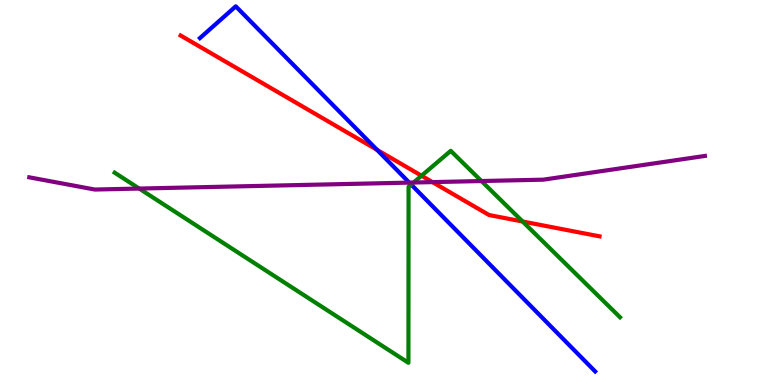[{'lines': ['blue', 'red'], 'intersections': [{'x': 4.86, 'y': 6.11}]}, {'lines': ['green', 'red'], 'intersections': [{'x': 5.44, 'y': 5.44}, {'x': 6.74, 'y': 4.25}]}, {'lines': ['purple', 'red'], 'intersections': [{'x': 5.58, 'y': 5.27}]}, {'lines': ['blue', 'green'], 'intersections': [{'x': 5.31, 'y': 5.21}]}, {'lines': ['blue', 'purple'], 'intersections': [{'x': 5.28, 'y': 5.26}]}, {'lines': ['green', 'purple'], 'intersections': [{'x': 1.8, 'y': 5.1}, {'x': 5.34, 'y': 5.26}, {'x': 6.21, 'y': 5.3}]}]